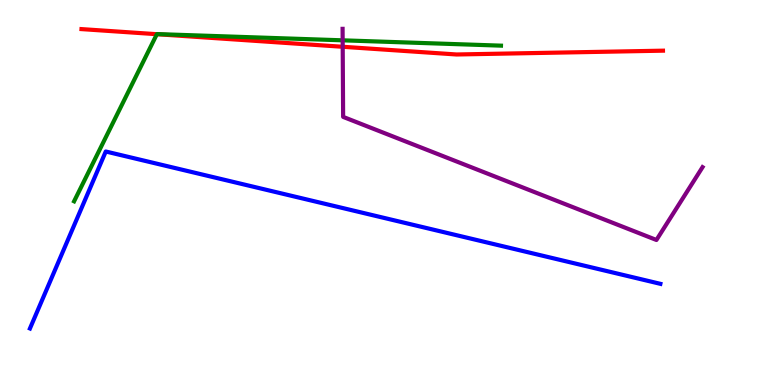[{'lines': ['blue', 'red'], 'intersections': []}, {'lines': ['green', 'red'], 'intersections': [{'x': 2.02, 'y': 9.11}]}, {'lines': ['purple', 'red'], 'intersections': [{'x': 4.42, 'y': 8.79}]}, {'lines': ['blue', 'green'], 'intersections': []}, {'lines': ['blue', 'purple'], 'intersections': []}, {'lines': ['green', 'purple'], 'intersections': [{'x': 4.42, 'y': 8.95}]}]